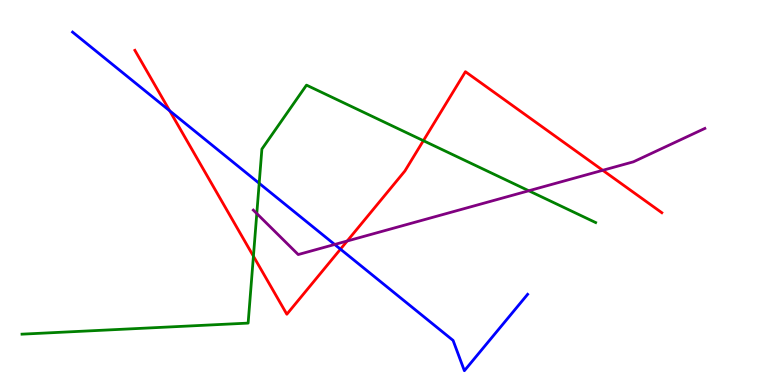[{'lines': ['blue', 'red'], 'intersections': [{'x': 2.19, 'y': 7.12}, {'x': 4.39, 'y': 3.53}]}, {'lines': ['green', 'red'], 'intersections': [{'x': 3.27, 'y': 3.35}, {'x': 5.46, 'y': 6.35}]}, {'lines': ['purple', 'red'], 'intersections': [{'x': 4.48, 'y': 3.74}, {'x': 7.78, 'y': 5.58}]}, {'lines': ['blue', 'green'], 'intersections': [{'x': 3.34, 'y': 5.24}]}, {'lines': ['blue', 'purple'], 'intersections': [{'x': 4.32, 'y': 3.65}]}, {'lines': ['green', 'purple'], 'intersections': [{'x': 3.31, 'y': 4.45}, {'x': 6.82, 'y': 5.05}]}]